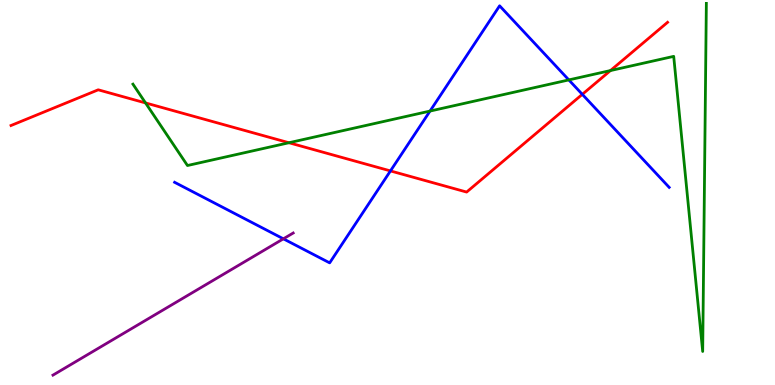[{'lines': ['blue', 'red'], 'intersections': [{'x': 5.04, 'y': 5.56}, {'x': 7.51, 'y': 7.55}]}, {'lines': ['green', 'red'], 'intersections': [{'x': 1.88, 'y': 7.33}, {'x': 3.73, 'y': 6.29}, {'x': 7.88, 'y': 8.17}]}, {'lines': ['purple', 'red'], 'intersections': []}, {'lines': ['blue', 'green'], 'intersections': [{'x': 5.55, 'y': 7.12}, {'x': 7.34, 'y': 7.92}]}, {'lines': ['blue', 'purple'], 'intersections': [{'x': 3.66, 'y': 3.8}]}, {'lines': ['green', 'purple'], 'intersections': []}]